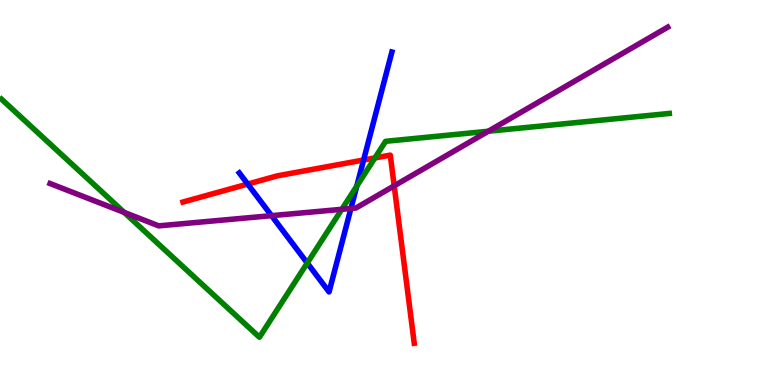[{'lines': ['blue', 'red'], 'intersections': [{'x': 3.2, 'y': 5.22}, {'x': 4.69, 'y': 5.84}]}, {'lines': ['green', 'red'], 'intersections': [{'x': 4.84, 'y': 5.9}]}, {'lines': ['purple', 'red'], 'intersections': [{'x': 5.09, 'y': 5.17}]}, {'lines': ['blue', 'green'], 'intersections': [{'x': 3.96, 'y': 3.17}, {'x': 4.6, 'y': 5.17}]}, {'lines': ['blue', 'purple'], 'intersections': [{'x': 3.5, 'y': 4.4}, {'x': 4.53, 'y': 4.58}]}, {'lines': ['green', 'purple'], 'intersections': [{'x': 1.6, 'y': 4.48}, {'x': 4.41, 'y': 4.56}, {'x': 6.3, 'y': 6.59}]}]